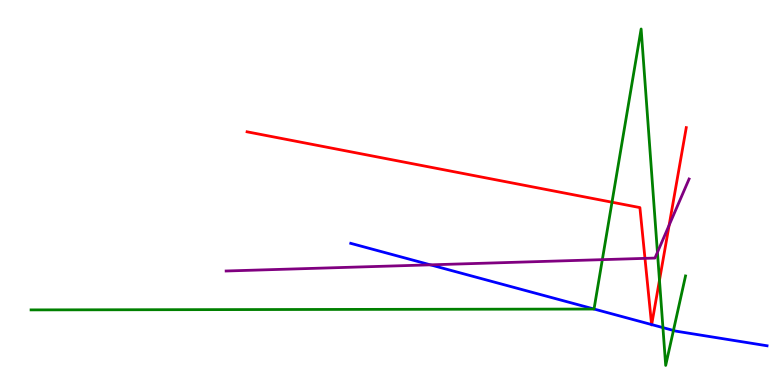[{'lines': ['blue', 'red'], 'intersections': [{'x': 8.41, 'y': 1.57}, {'x': 8.41, 'y': 1.57}]}, {'lines': ['green', 'red'], 'intersections': [{'x': 7.9, 'y': 4.75}, {'x': 8.51, 'y': 2.72}]}, {'lines': ['purple', 'red'], 'intersections': [{'x': 8.32, 'y': 3.29}, {'x': 8.63, 'y': 4.15}]}, {'lines': ['blue', 'green'], 'intersections': [{'x': 7.66, 'y': 1.97}, {'x': 8.55, 'y': 1.49}, {'x': 8.69, 'y': 1.42}]}, {'lines': ['blue', 'purple'], 'intersections': [{'x': 5.55, 'y': 3.12}]}, {'lines': ['green', 'purple'], 'intersections': [{'x': 7.77, 'y': 3.26}, {'x': 8.48, 'y': 3.45}]}]